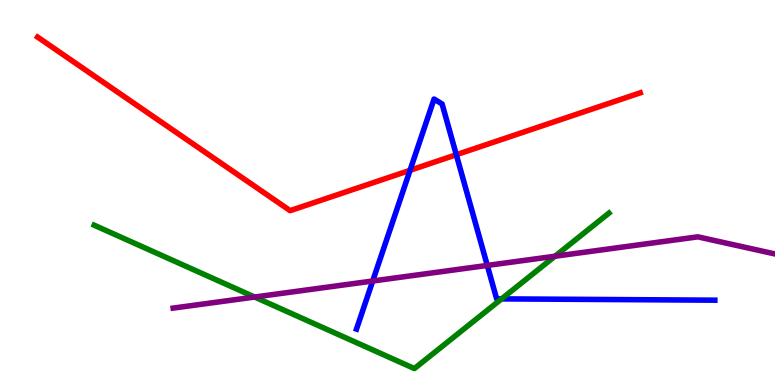[{'lines': ['blue', 'red'], 'intersections': [{'x': 5.29, 'y': 5.58}, {'x': 5.89, 'y': 5.98}]}, {'lines': ['green', 'red'], 'intersections': []}, {'lines': ['purple', 'red'], 'intersections': []}, {'lines': ['blue', 'green'], 'intersections': [{'x': 6.47, 'y': 2.24}]}, {'lines': ['blue', 'purple'], 'intersections': [{'x': 4.81, 'y': 2.7}, {'x': 6.29, 'y': 3.11}]}, {'lines': ['green', 'purple'], 'intersections': [{'x': 3.29, 'y': 2.28}, {'x': 7.16, 'y': 3.34}]}]